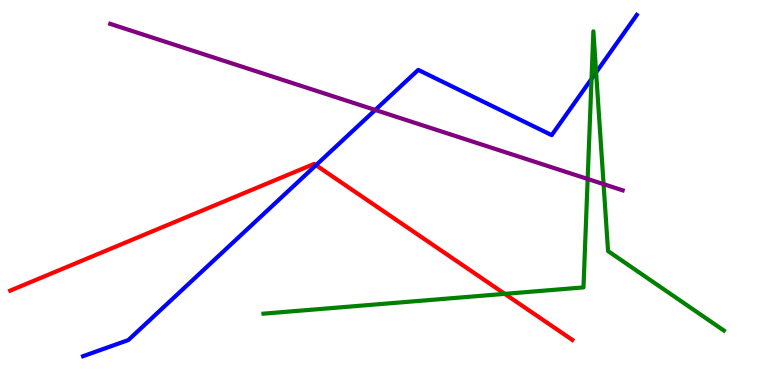[{'lines': ['blue', 'red'], 'intersections': [{'x': 4.08, 'y': 5.71}]}, {'lines': ['green', 'red'], 'intersections': [{'x': 6.51, 'y': 2.37}]}, {'lines': ['purple', 'red'], 'intersections': []}, {'lines': ['blue', 'green'], 'intersections': [{'x': 7.63, 'y': 7.95}, {'x': 7.69, 'y': 8.12}]}, {'lines': ['blue', 'purple'], 'intersections': [{'x': 4.84, 'y': 7.14}]}, {'lines': ['green', 'purple'], 'intersections': [{'x': 7.58, 'y': 5.35}, {'x': 7.79, 'y': 5.22}]}]